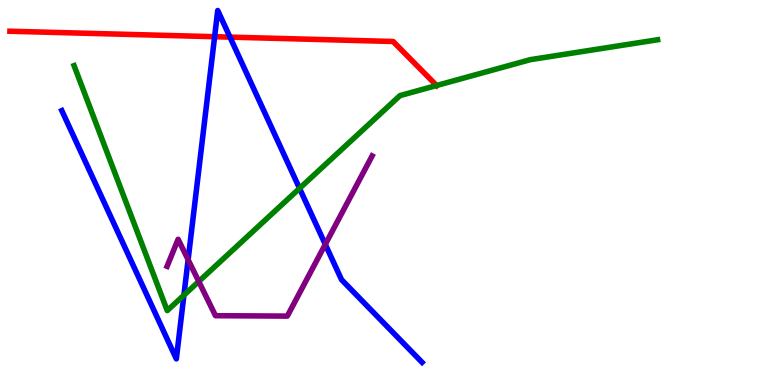[{'lines': ['blue', 'red'], 'intersections': [{'x': 2.77, 'y': 9.05}, {'x': 2.97, 'y': 9.04}]}, {'lines': ['green', 'red'], 'intersections': [{'x': 5.63, 'y': 7.78}]}, {'lines': ['purple', 'red'], 'intersections': []}, {'lines': ['blue', 'green'], 'intersections': [{'x': 2.37, 'y': 2.33}, {'x': 3.86, 'y': 5.11}]}, {'lines': ['blue', 'purple'], 'intersections': [{'x': 2.43, 'y': 3.25}, {'x': 4.2, 'y': 3.65}]}, {'lines': ['green', 'purple'], 'intersections': [{'x': 2.56, 'y': 2.69}]}]